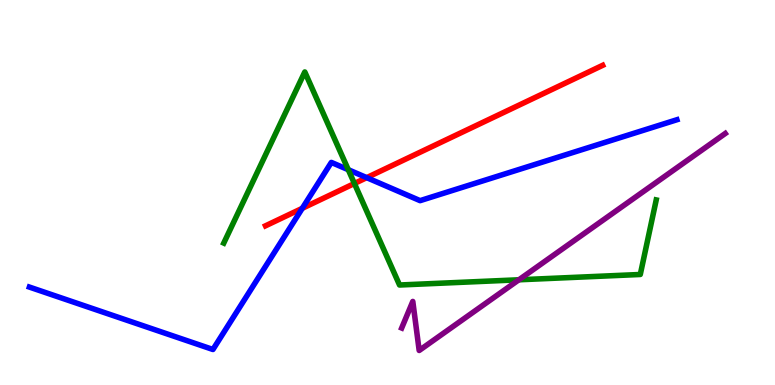[{'lines': ['blue', 'red'], 'intersections': [{'x': 3.9, 'y': 4.59}, {'x': 4.73, 'y': 5.39}]}, {'lines': ['green', 'red'], 'intersections': [{'x': 4.57, 'y': 5.23}]}, {'lines': ['purple', 'red'], 'intersections': []}, {'lines': ['blue', 'green'], 'intersections': [{'x': 4.49, 'y': 5.59}]}, {'lines': ['blue', 'purple'], 'intersections': []}, {'lines': ['green', 'purple'], 'intersections': [{'x': 6.7, 'y': 2.73}]}]